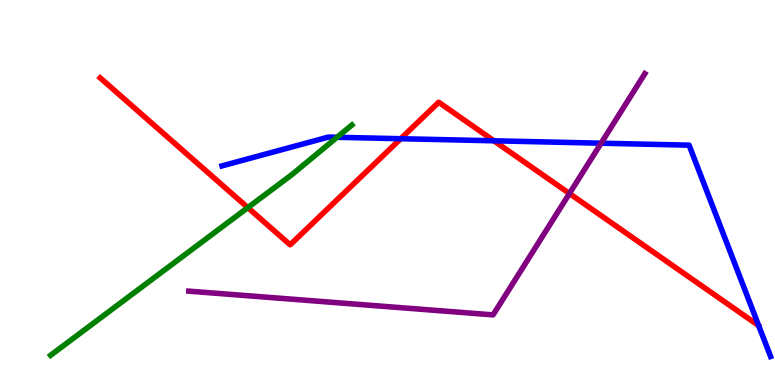[{'lines': ['blue', 'red'], 'intersections': [{'x': 5.17, 'y': 6.4}, {'x': 6.37, 'y': 6.34}]}, {'lines': ['green', 'red'], 'intersections': [{'x': 3.2, 'y': 4.61}]}, {'lines': ['purple', 'red'], 'intersections': [{'x': 7.35, 'y': 4.97}]}, {'lines': ['blue', 'green'], 'intersections': [{'x': 4.35, 'y': 6.43}]}, {'lines': ['blue', 'purple'], 'intersections': [{'x': 7.76, 'y': 6.28}]}, {'lines': ['green', 'purple'], 'intersections': []}]